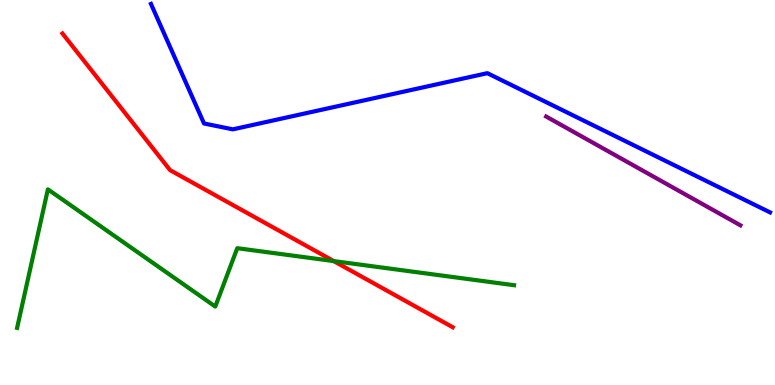[{'lines': ['blue', 'red'], 'intersections': []}, {'lines': ['green', 'red'], 'intersections': [{'x': 4.31, 'y': 3.22}]}, {'lines': ['purple', 'red'], 'intersections': []}, {'lines': ['blue', 'green'], 'intersections': []}, {'lines': ['blue', 'purple'], 'intersections': []}, {'lines': ['green', 'purple'], 'intersections': []}]